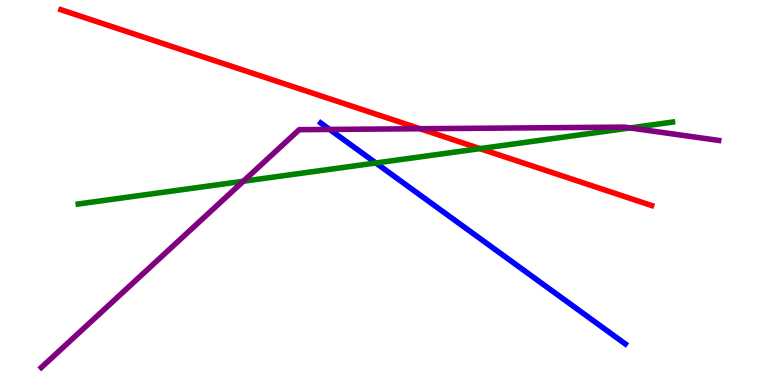[{'lines': ['blue', 'red'], 'intersections': []}, {'lines': ['green', 'red'], 'intersections': [{'x': 6.19, 'y': 6.14}]}, {'lines': ['purple', 'red'], 'intersections': [{'x': 5.42, 'y': 6.66}]}, {'lines': ['blue', 'green'], 'intersections': [{'x': 4.85, 'y': 5.77}]}, {'lines': ['blue', 'purple'], 'intersections': [{'x': 4.25, 'y': 6.64}]}, {'lines': ['green', 'purple'], 'intersections': [{'x': 3.14, 'y': 5.29}, {'x': 8.13, 'y': 6.68}]}]